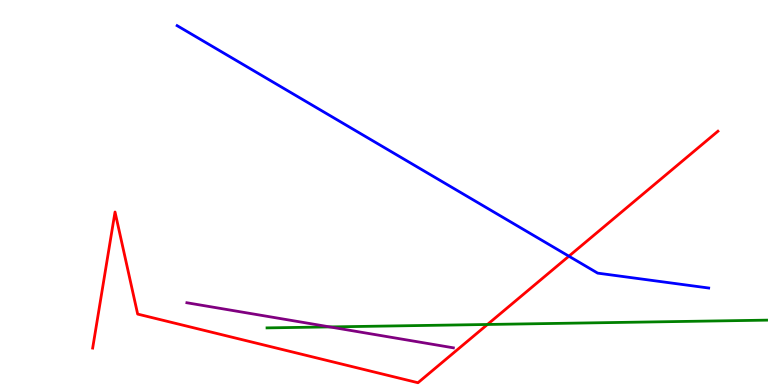[{'lines': ['blue', 'red'], 'intersections': [{'x': 7.34, 'y': 3.35}]}, {'lines': ['green', 'red'], 'intersections': [{'x': 6.29, 'y': 1.57}]}, {'lines': ['purple', 'red'], 'intersections': []}, {'lines': ['blue', 'green'], 'intersections': []}, {'lines': ['blue', 'purple'], 'intersections': []}, {'lines': ['green', 'purple'], 'intersections': [{'x': 4.25, 'y': 1.51}]}]